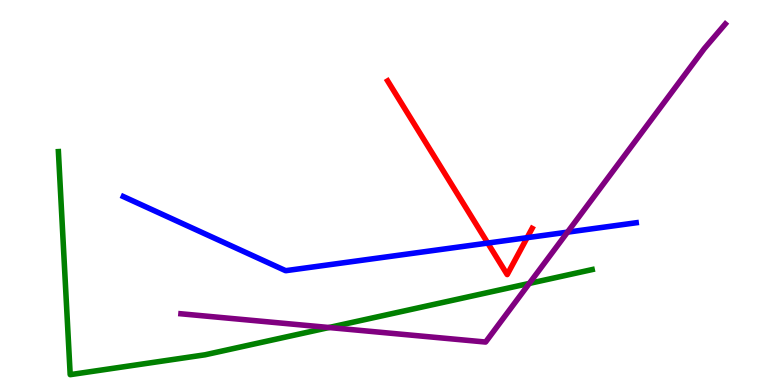[{'lines': ['blue', 'red'], 'intersections': [{'x': 6.29, 'y': 3.69}, {'x': 6.8, 'y': 3.83}]}, {'lines': ['green', 'red'], 'intersections': []}, {'lines': ['purple', 'red'], 'intersections': []}, {'lines': ['blue', 'green'], 'intersections': []}, {'lines': ['blue', 'purple'], 'intersections': [{'x': 7.32, 'y': 3.97}]}, {'lines': ['green', 'purple'], 'intersections': [{'x': 4.24, 'y': 1.49}, {'x': 6.83, 'y': 2.64}]}]